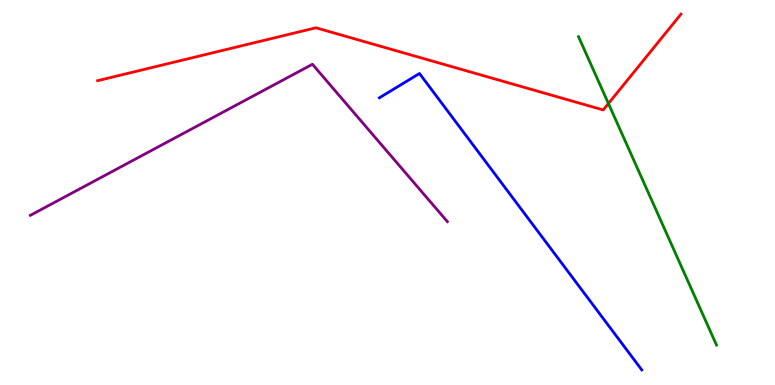[{'lines': ['blue', 'red'], 'intersections': []}, {'lines': ['green', 'red'], 'intersections': [{'x': 7.85, 'y': 7.31}]}, {'lines': ['purple', 'red'], 'intersections': []}, {'lines': ['blue', 'green'], 'intersections': []}, {'lines': ['blue', 'purple'], 'intersections': []}, {'lines': ['green', 'purple'], 'intersections': []}]